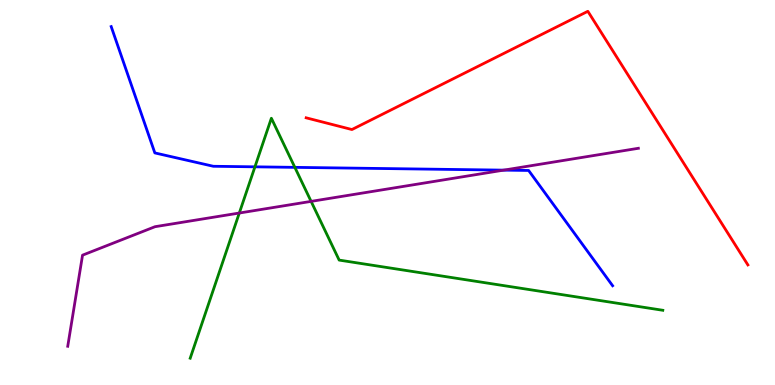[{'lines': ['blue', 'red'], 'intersections': []}, {'lines': ['green', 'red'], 'intersections': []}, {'lines': ['purple', 'red'], 'intersections': []}, {'lines': ['blue', 'green'], 'intersections': [{'x': 3.29, 'y': 5.67}, {'x': 3.8, 'y': 5.65}]}, {'lines': ['blue', 'purple'], 'intersections': [{'x': 6.5, 'y': 5.58}]}, {'lines': ['green', 'purple'], 'intersections': [{'x': 3.09, 'y': 4.47}, {'x': 4.01, 'y': 4.77}]}]